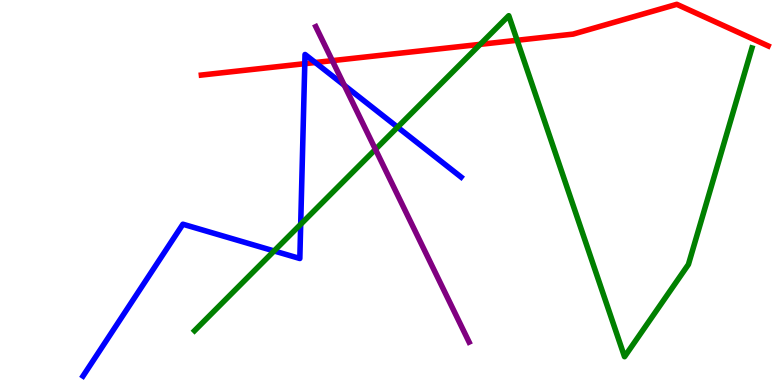[{'lines': ['blue', 'red'], 'intersections': [{'x': 3.93, 'y': 8.35}, {'x': 4.07, 'y': 8.38}]}, {'lines': ['green', 'red'], 'intersections': [{'x': 6.2, 'y': 8.85}, {'x': 6.67, 'y': 8.95}]}, {'lines': ['purple', 'red'], 'intersections': [{'x': 4.29, 'y': 8.42}]}, {'lines': ['blue', 'green'], 'intersections': [{'x': 3.54, 'y': 3.48}, {'x': 3.88, 'y': 4.17}, {'x': 5.13, 'y': 6.7}]}, {'lines': ['blue', 'purple'], 'intersections': [{'x': 4.44, 'y': 7.78}]}, {'lines': ['green', 'purple'], 'intersections': [{'x': 4.84, 'y': 6.12}]}]